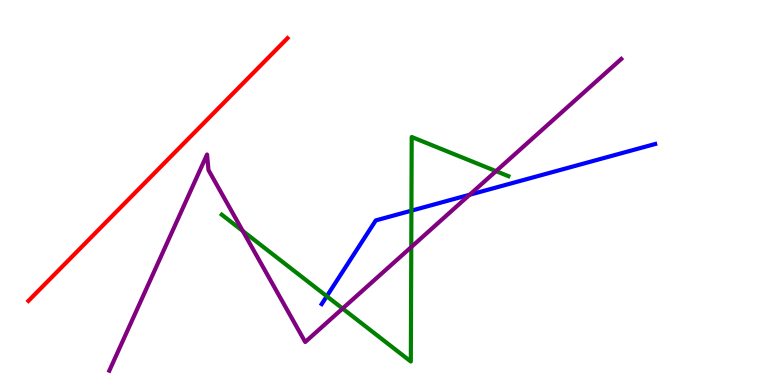[{'lines': ['blue', 'red'], 'intersections': []}, {'lines': ['green', 'red'], 'intersections': []}, {'lines': ['purple', 'red'], 'intersections': []}, {'lines': ['blue', 'green'], 'intersections': [{'x': 4.22, 'y': 2.31}, {'x': 5.31, 'y': 4.53}]}, {'lines': ['blue', 'purple'], 'intersections': [{'x': 6.06, 'y': 4.94}]}, {'lines': ['green', 'purple'], 'intersections': [{'x': 3.13, 'y': 4.0}, {'x': 4.42, 'y': 1.99}, {'x': 5.31, 'y': 3.58}, {'x': 6.4, 'y': 5.55}]}]